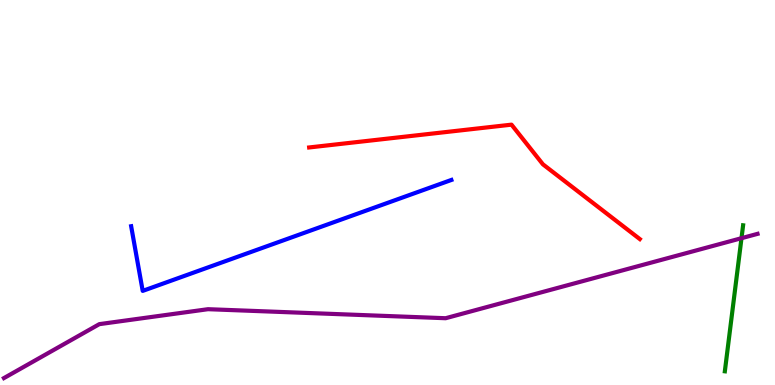[{'lines': ['blue', 'red'], 'intersections': []}, {'lines': ['green', 'red'], 'intersections': []}, {'lines': ['purple', 'red'], 'intersections': []}, {'lines': ['blue', 'green'], 'intersections': []}, {'lines': ['blue', 'purple'], 'intersections': []}, {'lines': ['green', 'purple'], 'intersections': [{'x': 9.57, 'y': 3.81}]}]